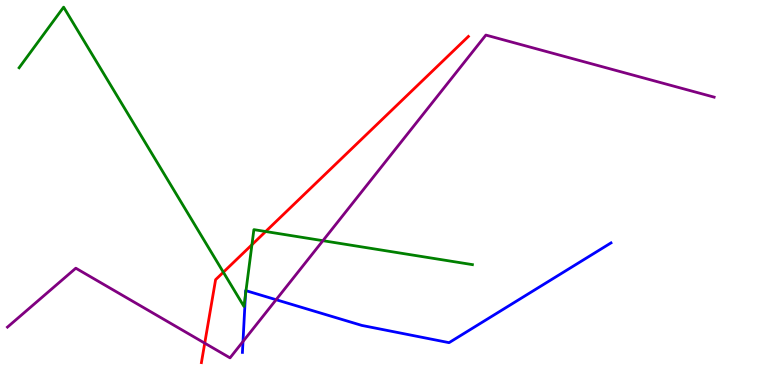[{'lines': ['blue', 'red'], 'intersections': []}, {'lines': ['green', 'red'], 'intersections': [{'x': 2.88, 'y': 2.93}, {'x': 3.25, 'y': 3.64}, {'x': 3.43, 'y': 3.99}]}, {'lines': ['purple', 'red'], 'intersections': [{'x': 2.64, 'y': 1.09}]}, {'lines': ['blue', 'green'], 'intersections': [{'x': 3.17, 'y': 2.34}, {'x': 3.17, 'y': 2.45}]}, {'lines': ['blue', 'purple'], 'intersections': [{'x': 3.14, 'y': 1.13}, {'x': 3.56, 'y': 2.22}]}, {'lines': ['green', 'purple'], 'intersections': [{'x': 4.17, 'y': 3.75}]}]